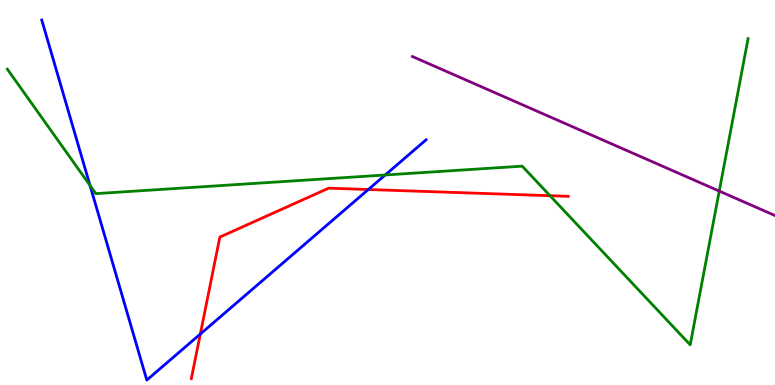[{'lines': ['blue', 'red'], 'intersections': [{'x': 2.58, 'y': 1.32}, {'x': 4.75, 'y': 5.08}]}, {'lines': ['green', 'red'], 'intersections': [{'x': 7.1, 'y': 4.92}]}, {'lines': ['purple', 'red'], 'intersections': []}, {'lines': ['blue', 'green'], 'intersections': [{'x': 1.16, 'y': 5.18}, {'x': 4.97, 'y': 5.45}]}, {'lines': ['blue', 'purple'], 'intersections': []}, {'lines': ['green', 'purple'], 'intersections': [{'x': 9.28, 'y': 5.04}]}]